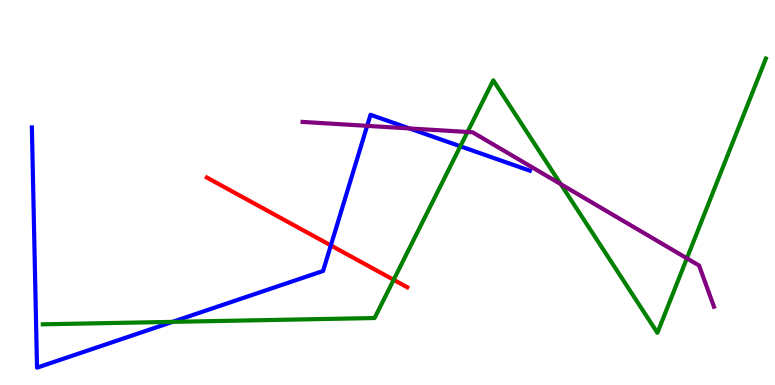[{'lines': ['blue', 'red'], 'intersections': [{'x': 4.27, 'y': 3.63}]}, {'lines': ['green', 'red'], 'intersections': [{'x': 5.08, 'y': 2.73}]}, {'lines': ['purple', 'red'], 'intersections': []}, {'lines': ['blue', 'green'], 'intersections': [{'x': 2.23, 'y': 1.64}, {'x': 5.94, 'y': 6.2}]}, {'lines': ['blue', 'purple'], 'intersections': [{'x': 4.74, 'y': 6.73}, {'x': 5.28, 'y': 6.66}]}, {'lines': ['green', 'purple'], 'intersections': [{'x': 6.03, 'y': 6.57}, {'x': 7.24, 'y': 5.22}, {'x': 8.86, 'y': 3.29}]}]